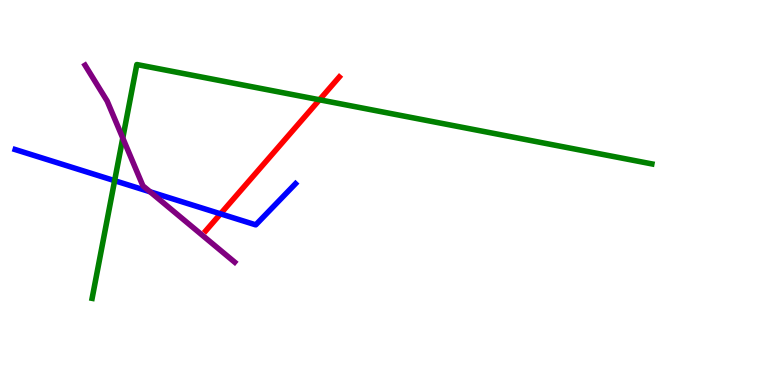[{'lines': ['blue', 'red'], 'intersections': [{'x': 2.85, 'y': 4.45}]}, {'lines': ['green', 'red'], 'intersections': [{'x': 4.12, 'y': 7.41}]}, {'lines': ['purple', 'red'], 'intersections': []}, {'lines': ['blue', 'green'], 'intersections': [{'x': 1.48, 'y': 5.31}]}, {'lines': ['blue', 'purple'], 'intersections': [{'x': 1.94, 'y': 5.02}]}, {'lines': ['green', 'purple'], 'intersections': [{'x': 1.58, 'y': 6.41}]}]